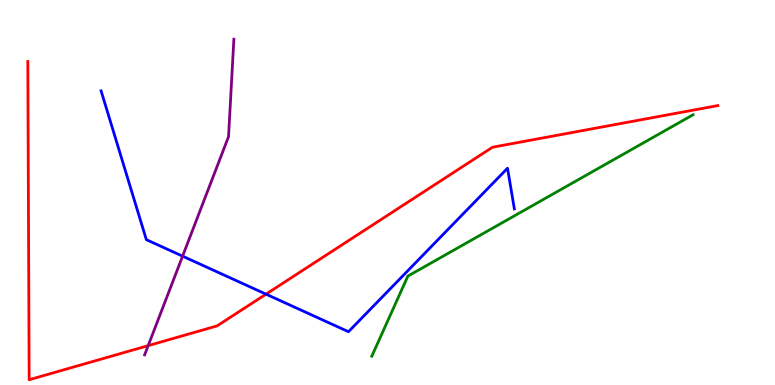[{'lines': ['blue', 'red'], 'intersections': [{'x': 3.43, 'y': 2.36}]}, {'lines': ['green', 'red'], 'intersections': []}, {'lines': ['purple', 'red'], 'intersections': [{'x': 1.91, 'y': 1.02}]}, {'lines': ['blue', 'green'], 'intersections': []}, {'lines': ['blue', 'purple'], 'intersections': [{'x': 2.36, 'y': 3.35}]}, {'lines': ['green', 'purple'], 'intersections': []}]